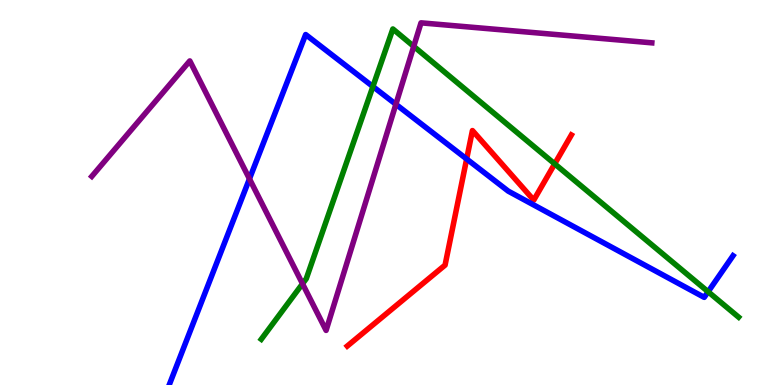[{'lines': ['blue', 'red'], 'intersections': [{'x': 6.02, 'y': 5.87}]}, {'lines': ['green', 'red'], 'intersections': [{'x': 7.16, 'y': 5.74}]}, {'lines': ['purple', 'red'], 'intersections': []}, {'lines': ['blue', 'green'], 'intersections': [{'x': 4.81, 'y': 7.75}, {'x': 9.14, 'y': 2.42}]}, {'lines': ['blue', 'purple'], 'intersections': [{'x': 3.22, 'y': 5.35}, {'x': 5.11, 'y': 7.29}]}, {'lines': ['green', 'purple'], 'intersections': [{'x': 3.9, 'y': 2.63}, {'x': 5.34, 'y': 8.8}]}]